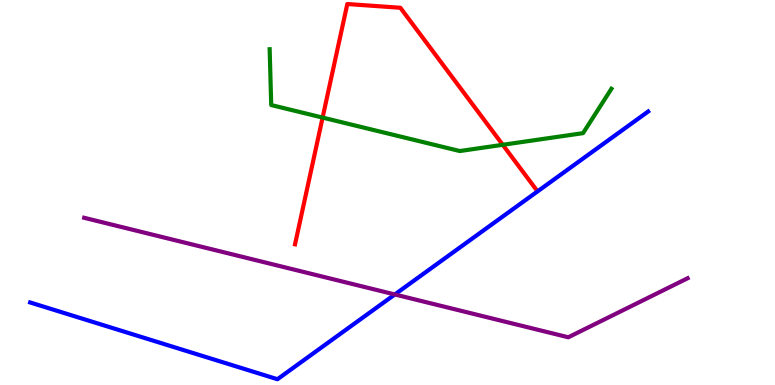[{'lines': ['blue', 'red'], 'intersections': []}, {'lines': ['green', 'red'], 'intersections': [{'x': 4.16, 'y': 6.95}, {'x': 6.49, 'y': 6.24}]}, {'lines': ['purple', 'red'], 'intersections': []}, {'lines': ['blue', 'green'], 'intersections': []}, {'lines': ['blue', 'purple'], 'intersections': [{'x': 5.09, 'y': 2.35}]}, {'lines': ['green', 'purple'], 'intersections': []}]